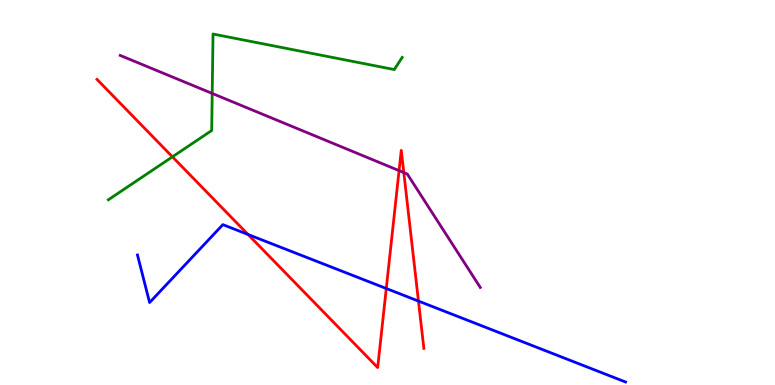[{'lines': ['blue', 'red'], 'intersections': [{'x': 3.2, 'y': 3.91}, {'x': 4.98, 'y': 2.51}, {'x': 5.4, 'y': 2.18}]}, {'lines': ['green', 'red'], 'intersections': [{'x': 2.22, 'y': 5.93}]}, {'lines': ['purple', 'red'], 'intersections': [{'x': 5.15, 'y': 5.57}, {'x': 5.21, 'y': 5.52}]}, {'lines': ['blue', 'green'], 'intersections': []}, {'lines': ['blue', 'purple'], 'intersections': []}, {'lines': ['green', 'purple'], 'intersections': [{'x': 2.74, 'y': 7.57}]}]